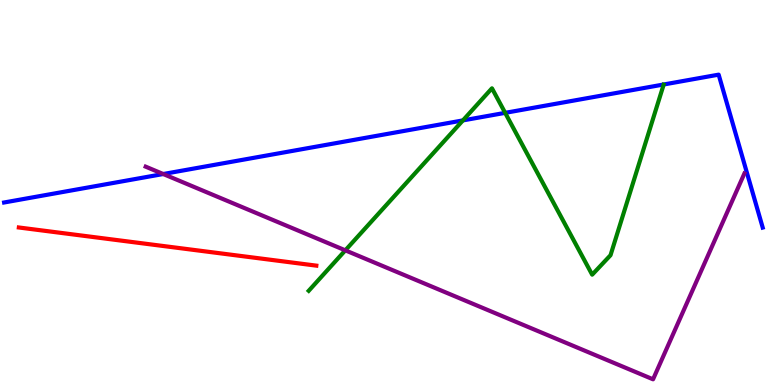[{'lines': ['blue', 'red'], 'intersections': []}, {'lines': ['green', 'red'], 'intersections': []}, {'lines': ['purple', 'red'], 'intersections': []}, {'lines': ['blue', 'green'], 'intersections': [{'x': 5.97, 'y': 6.87}, {'x': 6.52, 'y': 7.07}]}, {'lines': ['blue', 'purple'], 'intersections': [{'x': 2.11, 'y': 5.48}]}, {'lines': ['green', 'purple'], 'intersections': [{'x': 4.46, 'y': 3.5}]}]